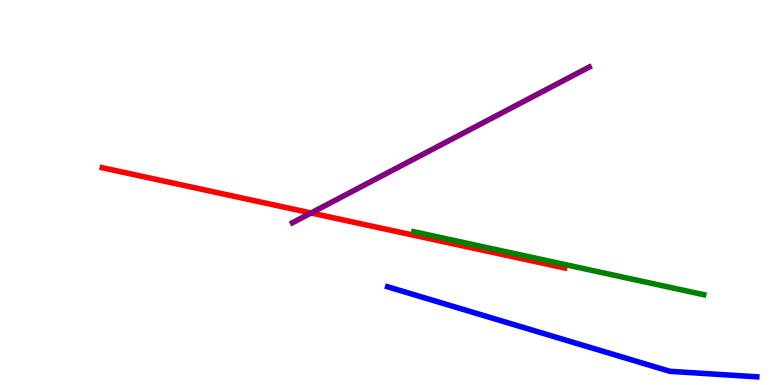[{'lines': ['blue', 'red'], 'intersections': []}, {'lines': ['green', 'red'], 'intersections': []}, {'lines': ['purple', 'red'], 'intersections': [{'x': 4.01, 'y': 4.47}]}, {'lines': ['blue', 'green'], 'intersections': []}, {'lines': ['blue', 'purple'], 'intersections': []}, {'lines': ['green', 'purple'], 'intersections': []}]